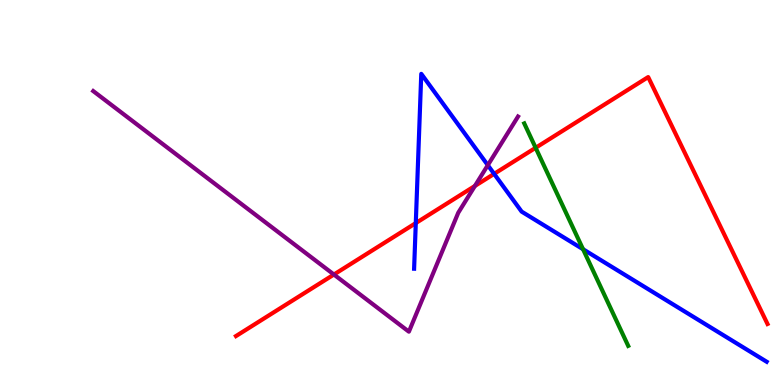[{'lines': ['blue', 'red'], 'intersections': [{'x': 5.36, 'y': 4.21}, {'x': 6.38, 'y': 5.48}]}, {'lines': ['green', 'red'], 'intersections': [{'x': 6.91, 'y': 6.16}]}, {'lines': ['purple', 'red'], 'intersections': [{'x': 4.31, 'y': 2.87}, {'x': 6.13, 'y': 5.17}]}, {'lines': ['blue', 'green'], 'intersections': [{'x': 7.52, 'y': 3.53}]}, {'lines': ['blue', 'purple'], 'intersections': [{'x': 6.29, 'y': 5.71}]}, {'lines': ['green', 'purple'], 'intersections': []}]